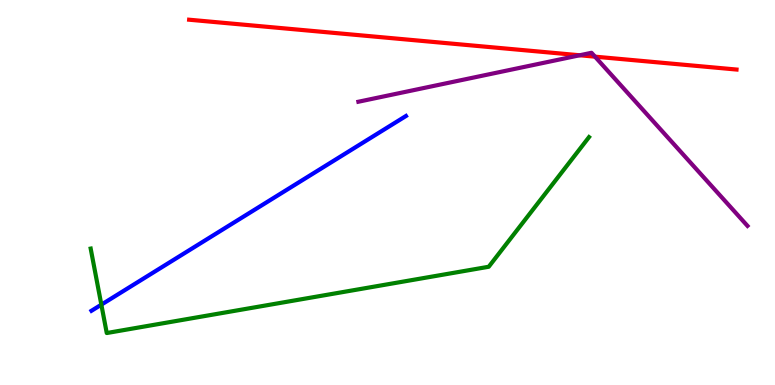[{'lines': ['blue', 'red'], 'intersections': []}, {'lines': ['green', 'red'], 'intersections': []}, {'lines': ['purple', 'red'], 'intersections': [{'x': 7.48, 'y': 8.56}, {'x': 7.68, 'y': 8.53}]}, {'lines': ['blue', 'green'], 'intersections': [{'x': 1.31, 'y': 2.09}]}, {'lines': ['blue', 'purple'], 'intersections': []}, {'lines': ['green', 'purple'], 'intersections': []}]